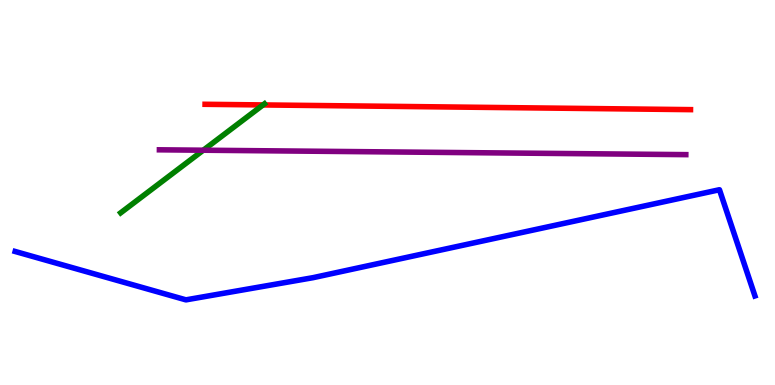[{'lines': ['blue', 'red'], 'intersections': []}, {'lines': ['green', 'red'], 'intersections': [{'x': 3.39, 'y': 7.27}]}, {'lines': ['purple', 'red'], 'intersections': []}, {'lines': ['blue', 'green'], 'intersections': []}, {'lines': ['blue', 'purple'], 'intersections': []}, {'lines': ['green', 'purple'], 'intersections': [{'x': 2.62, 'y': 6.1}]}]